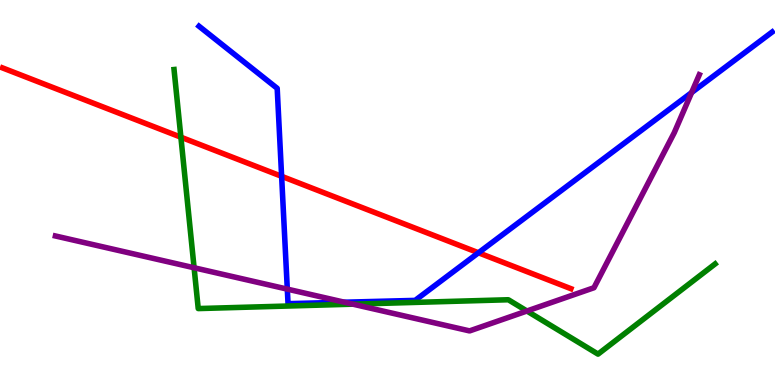[{'lines': ['blue', 'red'], 'intersections': [{'x': 3.63, 'y': 5.42}, {'x': 6.17, 'y': 3.43}]}, {'lines': ['green', 'red'], 'intersections': [{'x': 2.33, 'y': 6.44}]}, {'lines': ['purple', 'red'], 'intersections': []}, {'lines': ['blue', 'green'], 'intersections': []}, {'lines': ['blue', 'purple'], 'intersections': [{'x': 3.71, 'y': 2.49}, {'x': 4.44, 'y': 2.15}, {'x': 8.92, 'y': 7.6}]}, {'lines': ['green', 'purple'], 'intersections': [{'x': 2.5, 'y': 3.05}, {'x': 4.55, 'y': 2.1}, {'x': 6.8, 'y': 1.92}]}]